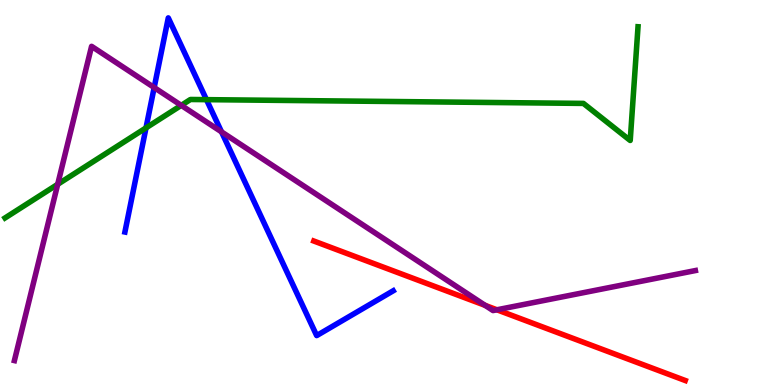[{'lines': ['blue', 'red'], 'intersections': []}, {'lines': ['green', 'red'], 'intersections': []}, {'lines': ['purple', 'red'], 'intersections': [{'x': 6.26, 'y': 2.07}, {'x': 6.41, 'y': 1.95}]}, {'lines': ['blue', 'green'], 'intersections': [{'x': 1.88, 'y': 6.68}, {'x': 2.66, 'y': 7.41}]}, {'lines': ['blue', 'purple'], 'intersections': [{'x': 1.99, 'y': 7.73}, {'x': 2.86, 'y': 6.58}]}, {'lines': ['green', 'purple'], 'intersections': [{'x': 0.745, 'y': 5.21}, {'x': 2.34, 'y': 7.26}]}]